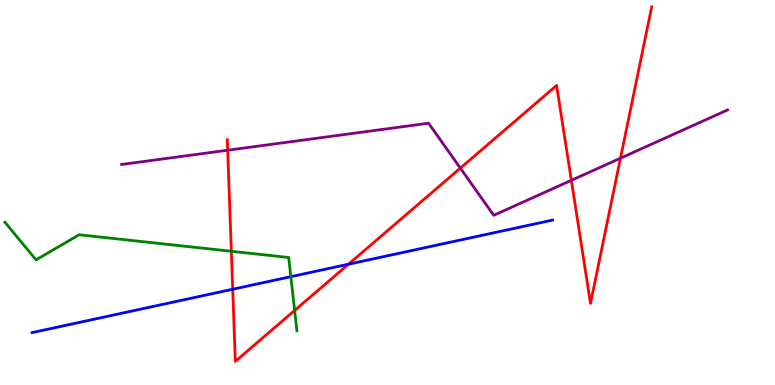[{'lines': ['blue', 'red'], 'intersections': [{'x': 3.0, 'y': 2.49}, {'x': 4.5, 'y': 3.14}]}, {'lines': ['green', 'red'], 'intersections': [{'x': 2.99, 'y': 3.47}, {'x': 3.8, 'y': 1.94}]}, {'lines': ['purple', 'red'], 'intersections': [{'x': 2.94, 'y': 6.1}, {'x': 5.94, 'y': 5.63}, {'x': 7.37, 'y': 5.32}, {'x': 8.01, 'y': 5.89}]}, {'lines': ['blue', 'green'], 'intersections': [{'x': 3.75, 'y': 2.81}]}, {'lines': ['blue', 'purple'], 'intersections': []}, {'lines': ['green', 'purple'], 'intersections': []}]